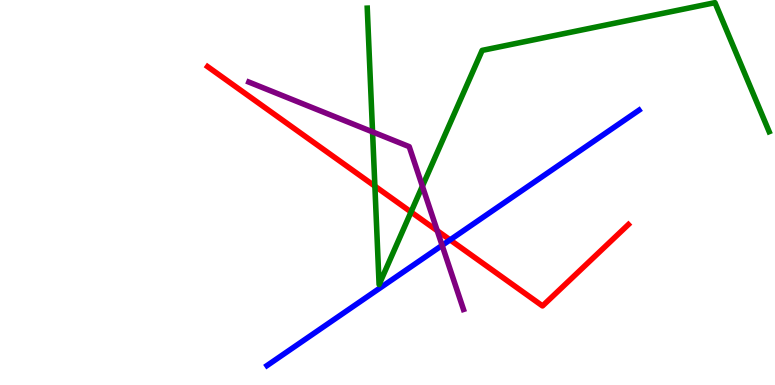[{'lines': ['blue', 'red'], 'intersections': [{'x': 5.81, 'y': 3.77}]}, {'lines': ['green', 'red'], 'intersections': [{'x': 4.84, 'y': 5.17}, {'x': 5.3, 'y': 4.49}]}, {'lines': ['purple', 'red'], 'intersections': [{'x': 5.64, 'y': 4.01}]}, {'lines': ['blue', 'green'], 'intersections': []}, {'lines': ['blue', 'purple'], 'intersections': [{'x': 5.7, 'y': 3.63}]}, {'lines': ['green', 'purple'], 'intersections': [{'x': 4.81, 'y': 6.57}, {'x': 5.45, 'y': 5.16}]}]